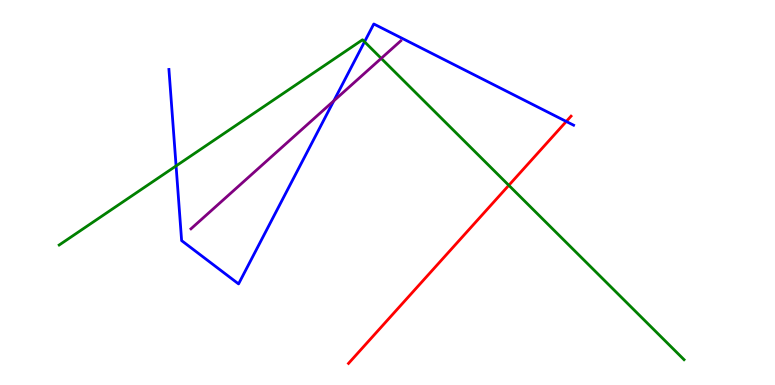[{'lines': ['blue', 'red'], 'intersections': [{'x': 7.31, 'y': 6.84}]}, {'lines': ['green', 'red'], 'intersections': [{'x': 6.57, 'y': 5.19}]}, {'lines': ['purple', 'red'], 'intersections': []}, {'lines': ['blue', 'green'], 'intersections': [{'x': 2.27, 'y': 5.69}, {'x': 4.7, 'y': 8.91}]}, {'lines': ['blue', 'purple'], 'intersections': [{'x': 4.31, 'y': 7.38}]}, {'lines': ['green', 'purple'], 'intersections': [{'x': 4.92, 'y': 8.48}]}]